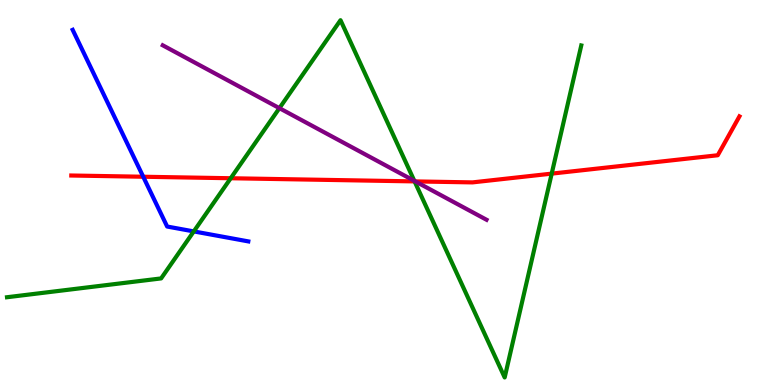[{'lines': ['blue', 'red'], 'intersections': [{'x': 1.85, 'y': 5.41}]}, {'lines': ['green', 'red'], 'intersections': [{'x': 2.98, 'y': 5.37}, {'x': 5.35, 'y': 5.29}, {'x': 7.12, 'y': 5.49}]}, {'lines': ['purple', 'red'], 'intersections': [{'x': 5.36, 'y': 5.29}]}, {'lines': ['blue', 'green'], 'intersections': [{'x': 2.5, 'y': 3.99}]}, {'lines': ['blue', 'purple'], 'intersections': []}, {'lines': ['green', 'purple'], 'intersections': [{'x': 3.61, 'y': 7.19}, {'x': 5.35, 'y': 5.3}]}]